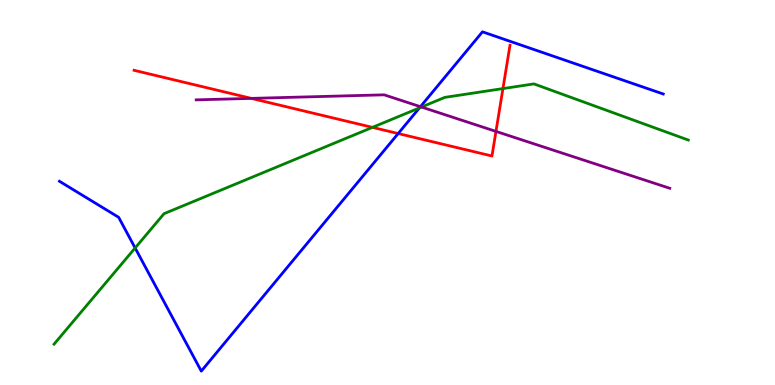[{'lines': ['blue', 'red'], 'intersections': [{'x': 5.14, 'y': 6.53}]}, {'lines': ['green', 'red'], 'intersections': [{'x': 4.81, 'y': 6.69}, {'x': 6.49, 'y': 7.7}]}, {'lines': ['purple', 'red'], 'intersections': [{'x': 3.24, 'y': 7.44}, {'x': 6.4, 'y': 6.59}]}, {'lines': ['blue', 'green'], 'intersections': [{'x': 1.74, 'y': 3.56}, {'x': 5.41, 'y': 7.2}]}, {'lines': ['blue', 'purple'], 'intersections': [{'x': 5.42, 'y': 7.23}]}, {'lines': ['green', 'purple'], 'intersections': [{'x': 5.44, 'y': 7.22}]}]